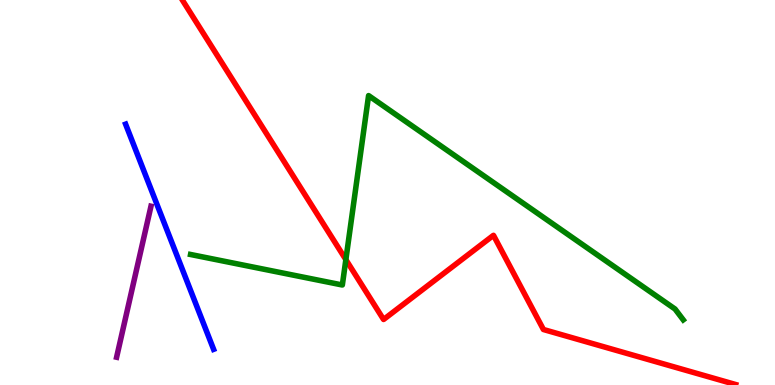[{'lines': ['blue', 'red'], 'intersections': []}, {'lines': ['green', 'red'], 'intersections': [{'x': 4.46, 'y': 3.26}]}, {'lines': ['purple', 'red'], 'intersections': []}, {'lines': ['blue', 'green'], 'intersections': []}, {'lines': ['blue', 'purple'], 'intersections': []}, {'lines': ['green', 'purple'], 'intersections': []}]